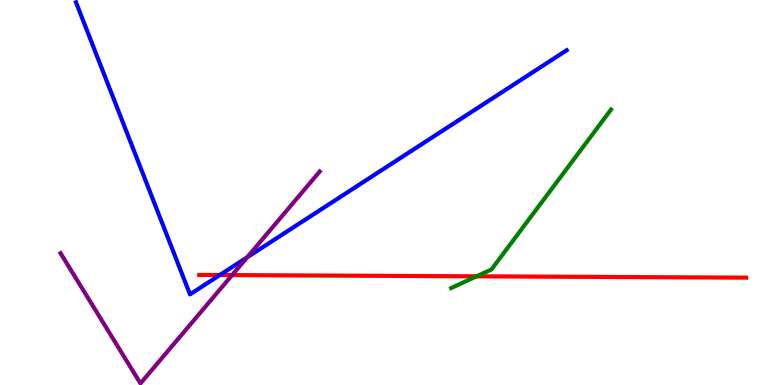[{'lines': ['blue', 'red'], 'intersections': [{'x': 2.84, 'y': 2.86}]}, {'lines': ['green', 'red'], 'intersections': [{'x': 6.15, 'y': 2.82}]}, {'lines': ['purple', 'red'], 'intersections': [{'x': 2.99, 'y': 2.85}]}, {'lines': ['blue', 'green'], 'intersections': []}, {'lines': ['blue', 'purple'], 'intersections': [{'x': 3.19, 'y': 3.32}]}, {'lines': ['green', 'purple'], 'intersections': []}]